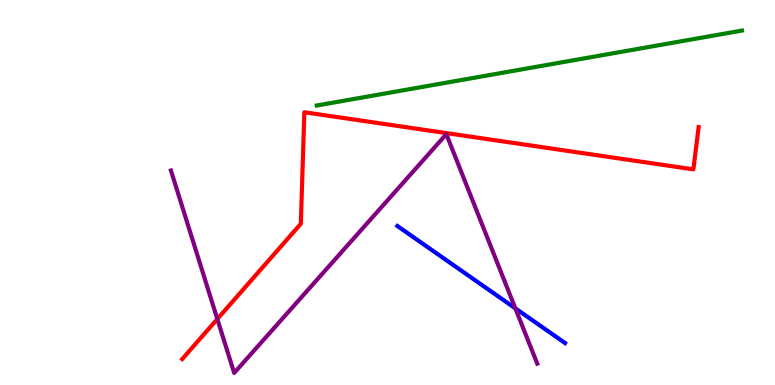[{'lines': ['blue', 'red'], 'intersections': []}, {'lines': ['green', 'red'], 'intersections': []}, {'lines': ['purple', 'red'], 'intersections': [{'x': 2.8, 'y': 1.71}]}, {'lines': ['blue', 'green'], 'intersections': []}, {'lines': ['blue', 'purple'], 'intersections': [{'x': 6.65, 'y': 1.99}]}, {'lines': ['green', 'purple'], 'intersections': []}]